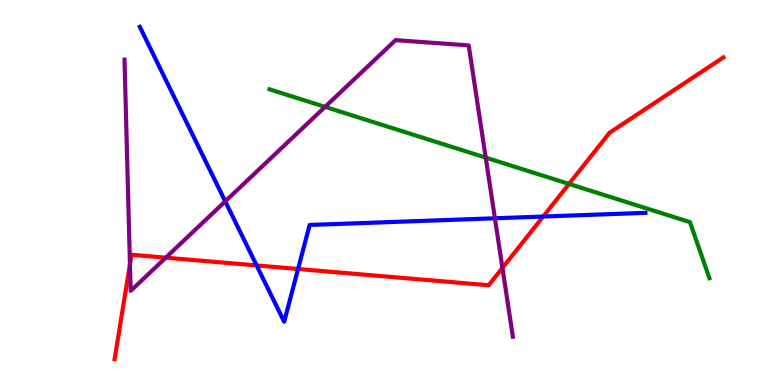[{'lines': ['blue', 'red'], 'intersections': [{'x': 3.31, 'y': 3.11}, {'x': 3.85, 'y': 3.01}, {'x': 7.01, 'y': 4.38}]}, {'lines': ['green', 'red'], 'intersections': [{'x': 7.34, 'y': 5.22}]}, {'lines': ['purple', 'red'], 'intersections': [{'x': 1.68, 'y': 3.14}, {'x': 2.14, 'y': 3.31}, {'x': 6.48, 'y': 3.04}]}, {'lines': ['blue', 'green'], 'intersections': []}, {'lines': ['blue', 'purple'], 'intersections': [{'x': 2.91, 'y': 4.77}, {'x': 6.39, 'y': 4.33}]}, {'lines': ['green', 'purple'], 'intersections': [{'x': 4.19, 'y': 7.22}, {'x': 6.27, 'y': 5.91}]}]